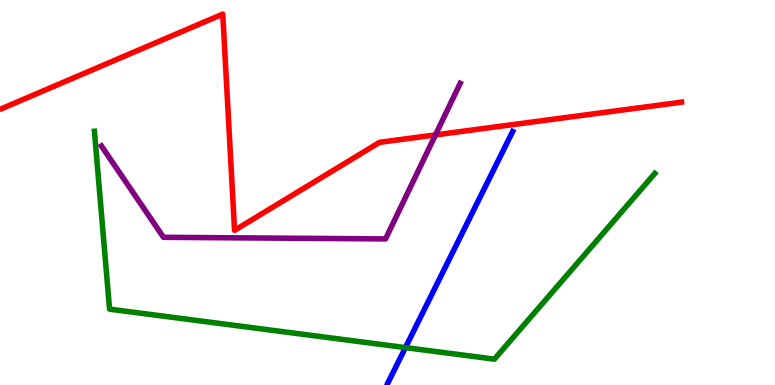[{'lines': ['blue', 'red'], 'intersections': []}, {'lines': ['green', 'red'], 'intersections': []}, {'lines': ['purple', 'red'], 'intersections': [{'x': 5.62, 'y': 6.5}]}, {'lines': ['blue', 'green'], 'intersections': [{'x': 5.23, 'y': 0.971}]}, {'lines': ['blue', 'purple'], 'intersections': []}, {'lines': ['green', 'purple'], 'intersections': []}]